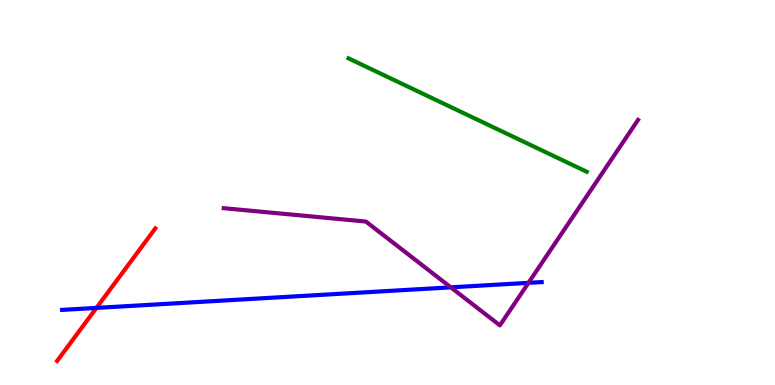[{'lines': ['blue', 'red'], 'intersections': [{'x': 1.24, 'y': 2.0}]}, {'lines': ['green', 'red'], 'intersections': []}, {'lines': ['purple', 'red'], 'intersections': []}, {'lines': ['blue', 'green'], 'intersections': []}, {'lines': ['blue', 'purple'], 'intersections': [{'x': 5.82, 'y': 2.54}, {'x': 6.82, 'y': 2.65}]}, {'lines': ['green', 'purple'], 'intersections': []}]